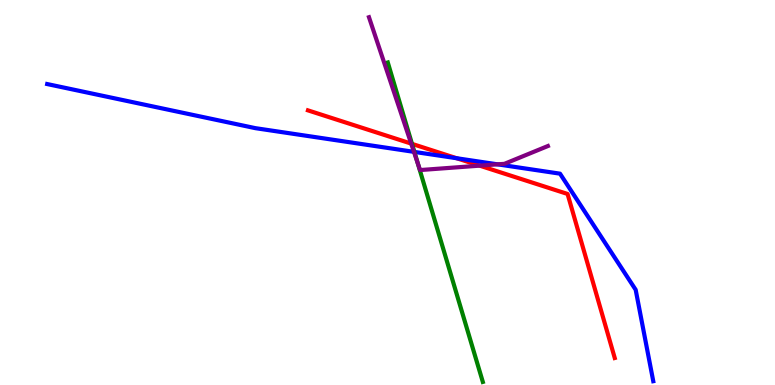[{'lines': ['blue', 'red'], 'intersections': [{'x': 5.89, 'y': 5.89}]}, {'lines': ['green', 'red'], 'intersections': [{'x': 5.32, 'y': 6.26}]}, {'lines': ['purple', 'red'], 'intersections': [{'x': 5.31, 'y': 6.27}, {'x': 6.19, 'y': 5.7}]}, {'lines': ['blue', 'green'], 'intersections': [{'x': 5.35, 'y': 6.05}]}, {'lines': ['blue', 'purple'], 'intersections': [{'x': 5.34, 'y': 6.06}, {'x': 6.42, 'y': 5.73}]}, {'lines': ['green', 'purple'], 'intersections': [{'x': 5.39, 'y': 5.75}]}]